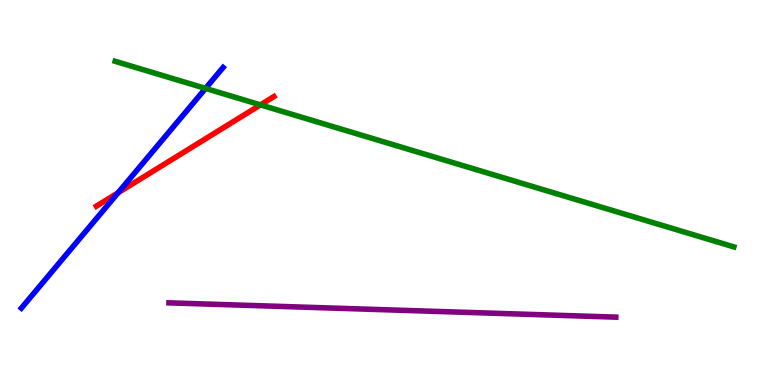[{'lines': ['blue', 'red'], 'intersections': [{'x': 1.52, 'y': 4.99}]}, {'lines': ['green', 'red'], 'intersections': [{'x': 3.36, 'y': 7.28}]}, {'lines': ['purple', 'red'], 'intersections': []}, {'lines': ['blue', 'green'], 'intersections': [{'x': 2.65, 'y': 7.7}]}, {'lines': ['blue', 'purple'], 'intersections': []}, {'lines': ['green', 'purple'], 'intersections': []}]